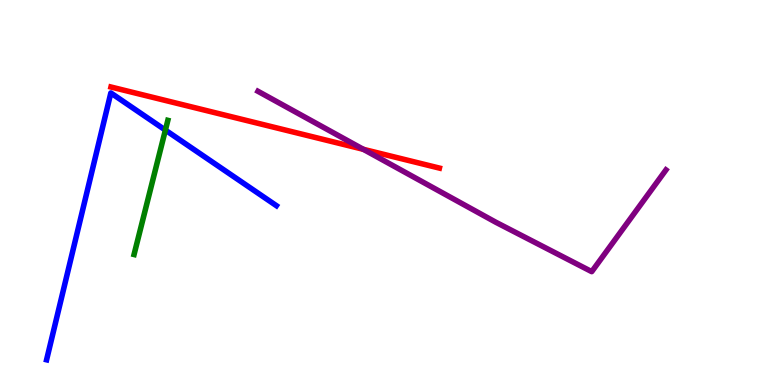[{'lines': ['blue', 'red'], 'intersections': []}, {'lines': ['green', 'red'], 'intersections': []}, {'lines': ['purple', 'red'], 'intersections': [{'x': 4.69, 'y': 6.12}]}, {'lines': ['blue', 'green'], 'intersections': [{'x': 2.13, 'y': 6.62}]}, {'lines': ['blue', 'purple'], 'intersections': []}, {'lines': ['green', 'purple'], 'intersections': []}]